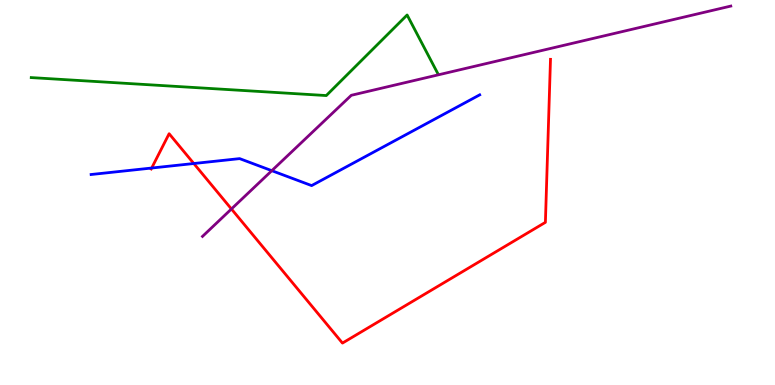[{'lines': ['blue', 'red'], 'intersections': [{'x': 1.96, 'y': 5.64}, {'x': 2.5, 'y': 5.75}]}, {'lines': ['green', 'red'], 'intersections': []}, {'lines': ['purple', 'red'], 'intersections': [{'x': 2.99, 'y': 4.57}]}, {'lines': ['blue', 'green'], 'intersections': []}, {'lines': ['blue', 'purple'], 'intersections': [{'x': 3.51, 'y': 5.57}]}, {'lines': ['green', 'purple'], 'intersections': []}]